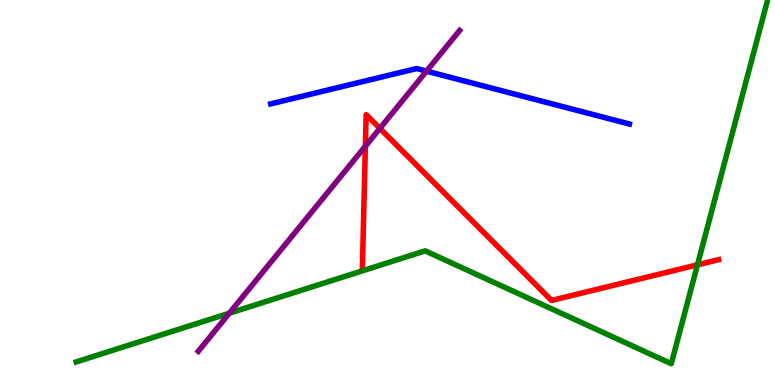[{'lines': ['blue', 'red'], 'intersections': []}, {'lines': ['green', 'red'], 'intersections': [{'x': 9.0, 'y': 3.12}]}, {'lines': ['purple', 'red'], 'intersections': [{'x': 4.71, 'y': 6.2}, {'x': 4.9, 'y': 6.66}]}, {'lines': ['blue', 'green'], 'intersections': []}, {'lines': ['blue', 'purple'], 'intersections': [{'x': 5.5, 'y': 8.15}]}, {'lines': ['green', 'purple'], 'intersections': [{'x': 2.96, 'y': 1.87}]}]